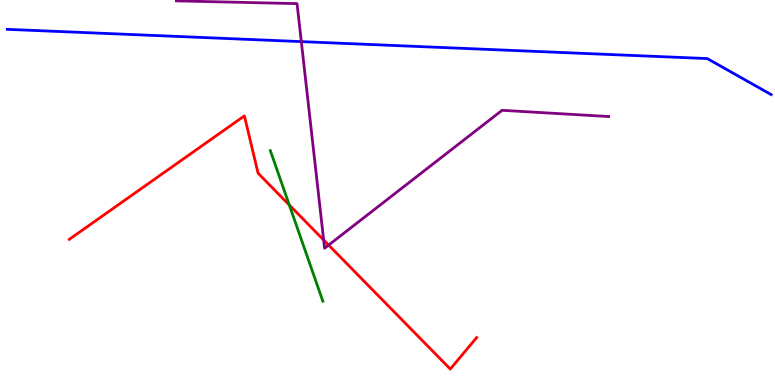[{'lines': ['blue', 'red'], 'intersections': []}, {'lines': ['green', 'red'], 'intersections': [{'x': 3.73, 'y': 4.67}]}, {'lines': ['purple', 'red'], 'intersections': [{'x': 4.18, 'y': 3.77}, {'x': 4.24, 'y': 3.63}]}, {'lines': ['blue', 'green'], 'intersections': []}, {'lines': ['blue', 'purple'], 'intersections': [{'x': 3.89, 'y': 8.92}]}, {'lines': ['green', 'purple'], 'intersections': []}]